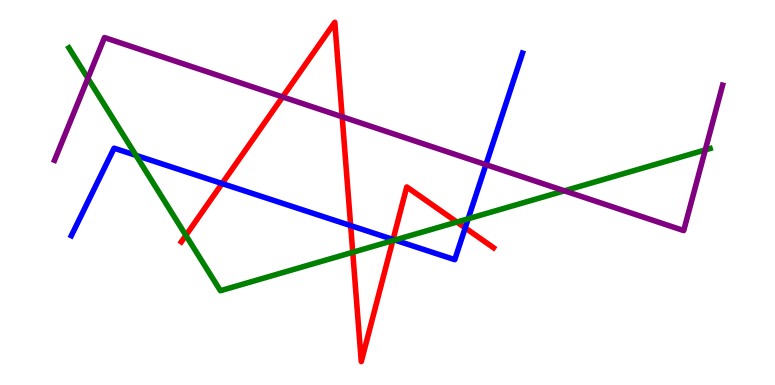[{'lines': ['blue', 'red'], 'intersections': [{'x': 2.87, 'y': 5.23}, {'x': 4.52, 'y': 4.14}, {'x': 5.07, 'y': 3.78}, {'x': 6.0, 'y': 4.08}]}, {'lines': ['green', 'red'], 'intersections': [{'x': 2.4, 'y': 3.89}, {'x': 4.55, 'y': 3.45}, {'x': 5.07, 'y': 3.75}, {'x': 5.89, 'y': 4.23}]}, {'lines': ['purple', 'red'], 'intersections': [{'x': 3.65, 'y': 7.48}, {'x': 4.42, 'y': 6.97}]}, {'lines': ['blue', 'green'], 'intersections': [{'x': 1.75, 'y': 5.96}, {'x': 5.09, 'y': 3.76}, {'x': 6.04, 'y': 4.32}]}, {'lines': ['blue', 'purple'], 'intersections': [{'x': 6.27, 'y': 5.72}]}, {'lines': ['green', 'purple'], 'intersections': [{'x': 1.13, 'y': 7.97}, {'x': 7.28, 'y': 5.04}, {'x': 9.1, 'y': 6.11}]}]